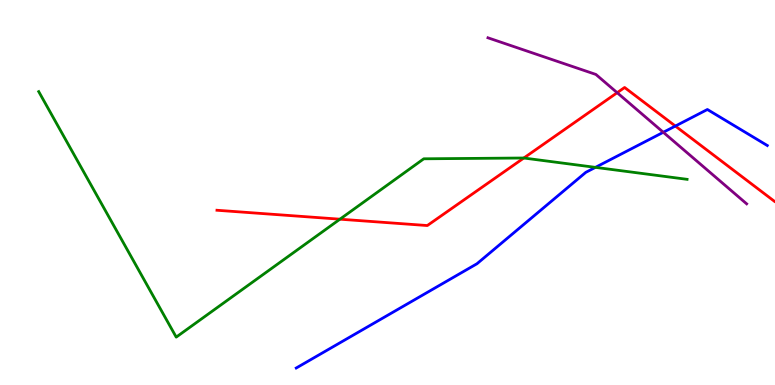[{'lines': ['blue', 'red'], 'intersections': [{'x': 8.71, 'y': 6.73}]}, {'lines': ['green', 'red'], 'intersections': [{'x': 4.39, 'y': 4.31}, {'x': 6.76, 'y': 5.9}]}, {'lines': ['purple', 'red'], 'intersections': [{'x': 7.96, 'y': 7.59}]}, {'lines': ['blue', 'green'], 'intersections': [{'x': 7.68, 'y': 5.65}]}, {'lines': ['blue', 'purple'], 'intersections': [{'x': 8.56, 'y': 6.56}]}, {'lines': ['green', 'purple'], 'intersections': []}]